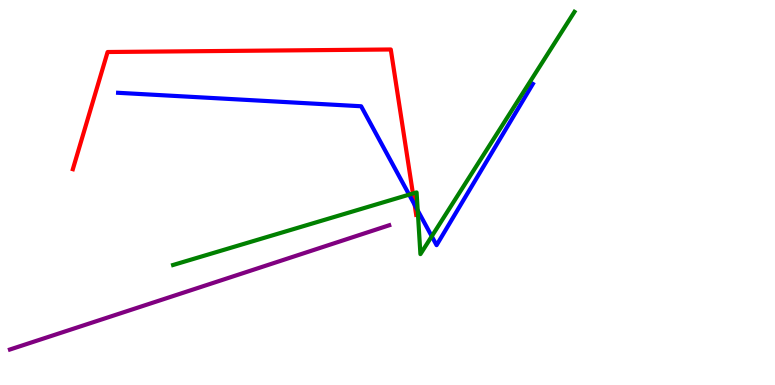[{'lines': ['blue', 'red'], 'intersections': [{'x': 5.35, 'y': 4.68}]}, {'lines': ['green', 'red'], 'intersections': [{'x': 5.33, 'y': 4.97}]}, {'lines': ['purple', 'red'], 'intersections': []}, {'lines': ['blue', 'green'], 'intersections': [{'x': 5.28, 'y': 4.94}, {'x': 5.39, 'y': 4.53}, {'x': 5.57, 'y': 3.86}]}, {'lines': ['blue', 'purple'], 'intersections': []}, {'lines': ['green', 'purple'], 'intersections': []}]